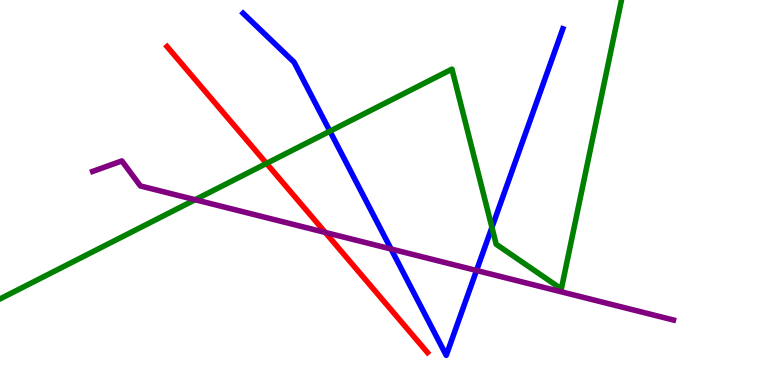[{'lines': ['blue', 'red'], 'intersections': []}, {'lines': ['green', 'red'], 'intersections': [{'x': 3.44, 'y': 5.76}]}, {'lines': ['purple', 'red'], 'intersections': [{'x': 4.2, 'y': 3.96}]}, {'lines': ['blue', 'green'], 'intersections': [{'x': 4.26, 'y': 6.59}, {'x': 6.35, 'y': 4.09}]}, {'lines': ['blue', 'purple'], 'intersections': [{'x': 5.05, 'y': 3.53}, {'x': 6.15, 'y': 2.97}]}, {'lines': ['green', 'purple'], 'intersections': [{'x': 2.52, 'y': 4.81}]}]